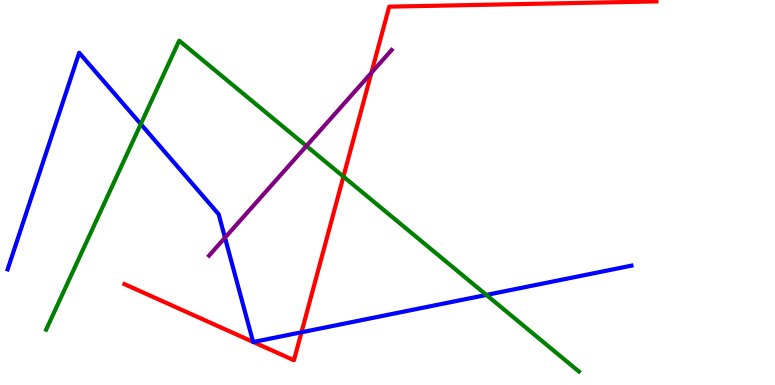[{'lines': ['blue', 'red'], 'intersections': [{'x': 3.27, 'y': 1.12}, {'x': 3.27, 'y': 1.12}, {'x': 3.89, 'y': 1.37}]}, {'lines': ['green', 'red'], 'intersections': [{'x': 4.43, 'y': 5.41}]}, {'lines': ['purple', 'red'], 'intersections': [{'x': 4.79, 'y': 8.11}]}, {'lines': ['blue', 'green'], 'intersections': [{'x': 1.82, 'y': 6.78}, {'x': 6.28, 'y': 2.34}]}, {'lines': ['blue', 'purple'], 'intersections': [{'x': 2.9, 'y': 3.83}]}, {'lines': ['green', 'purple'], 'intersections': [{'x': 3.95, 'y': 6.21}]}]